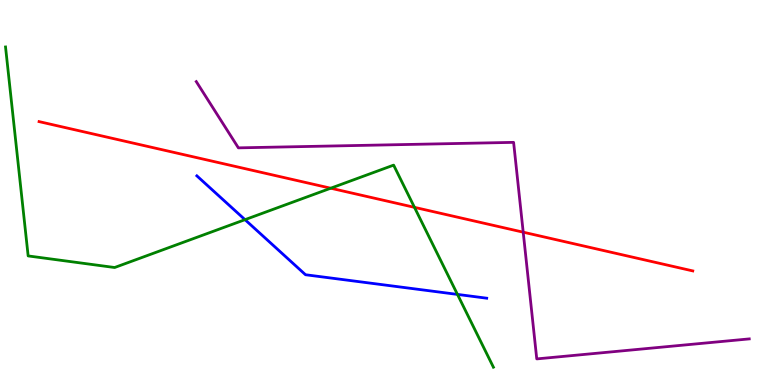[{'lines': ['blue', 'red'], 'intersections': []}, {'lines': ['green', 'red'], 'intersections': [{'x': 4.27, 'y': 5.11}, {'x': 5.35, 'y': 4.61}]}, {'lines': ['purple', 'red'], 'intersections': [{'x': 6.75, 'y': 3.97}]}, {'lines': ['blue', 'green'], 'intersections': [{'x': 3.16, 'y': 4.29}, {'x': 5.9, 'y': 2.35}]}, {'lines': ['blue', 'purple'], 'intersections': []}, {'lines': ['green', 'purple'], 'intersections': []}]